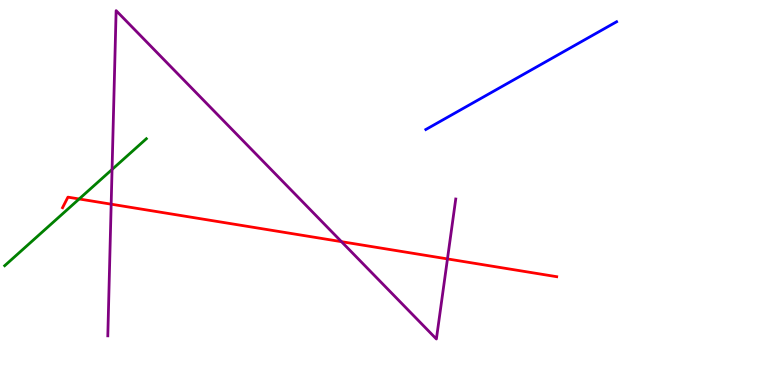[{'lines': ['blue', 'red'], 'intersections': []}, {'lines': ['green', 'red'], 'intersections': [{'x': 1.02, 'y': 4.83}]}, {'lines': ['purple', 'red'], 'intersections': [{'x': 1.43, 'y': 4.7}, {'x': 4.41, 'y': 3.72}, {'x': 5.77, 'y': 3.27}]}, {'lines': ['blue', 'green'], 'intersections': []}, {'lines': ['blue', 'purple'], 'intersections': []}, {'lines': ['green', 'purple'], 'intersections': [{'x': 1.45, 'y': 5.6}]}]